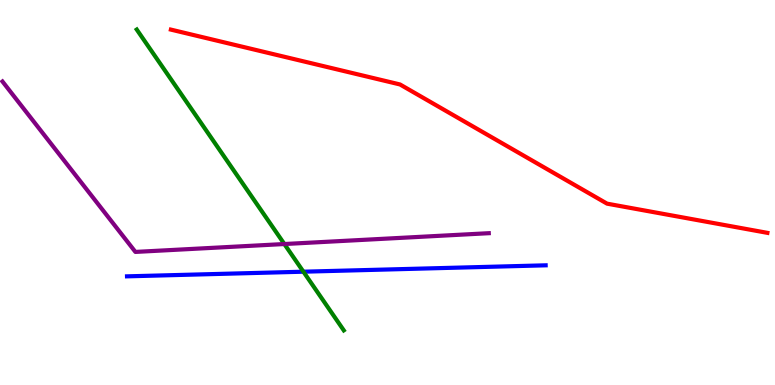[{'lines': ['blue', 'red'], 'intersections': []}, {'lines': ['green', 'red'], 'intersections': []}, {'lines': ['purple', 'red'], 'intersections': []}, {'lines': ['blue', 'green'], 'intersections': [{'x': 3.91, 'y': 2.94}]}, {'lines': ['blue', 'purple'], 'intersections': []}, {'lines': ['green', 'purple'], 'intersections': [{'x': 3.67, 'y': 3.66}]}]